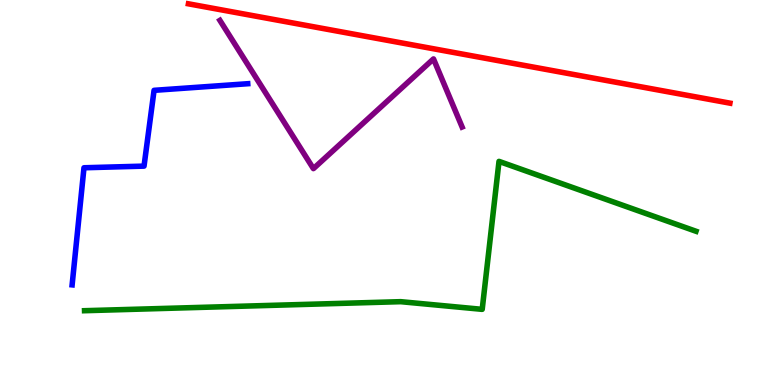[{'lines': ['blue', 'red'], 'intersections': []}, {'lines': ['green', 'red'], 'intersections': []}, {'lines': ['purple', 'red'], 'intersections': []}, {'lines': ['blue', 'green'], 'intersections': []}, {'lines': ['blue', 'purple'], 'intersections': []}, {'lines': ['green', 'purple'], 'intersections': []}]